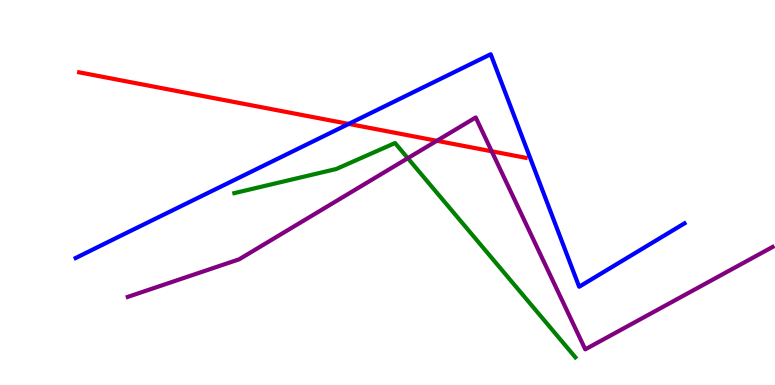[{'lines': ['blue', 'red'], 'intersections': [{'x': 4.5, 'y': 6.78}]}, {'lines': ['green', 'red'], 'intersections': []}, {'lines': ['purple', 'red'], 'intersections': [{'x': 5.64, 'y': 6.34}, {'x': 6.34, 'y': 6.07}]}, {'lines': ['blue', 'green'], 'intersections': []}, {'lines': ['blue', 'purple'], 'intersections': []}, {'lines': ['green', 'purple'], 'intersections': [{'x': 5.26, 'y': 5.89}]}]